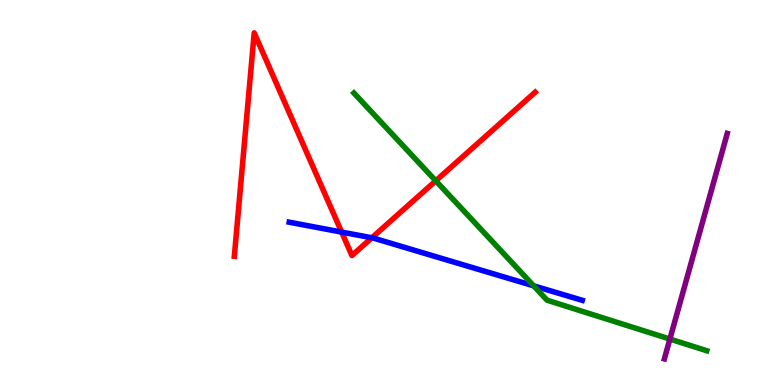[{'lines': ['blue', 'red'], 'intersections': [{'x': 4.41, 'y': 3.97}, {'x': 4.8, 'y': 3.82}]}, {'lines': ['green', 'red'], 'intersections': [{'x': 5.62, 'y': 5.3}]}, {'lines': ['purple', 'red'], 'intersections': []}, {'lines': ['blue', 'green'], 'intersections': [{'x': 6.89, 'y': 2.58}]}, {'lines': ['blue', 'purple'], 'intersections': []}, {'lines': ['green', 'purple'], 'intersections': [{'x': 8.64, 'y': 1.19}]}]